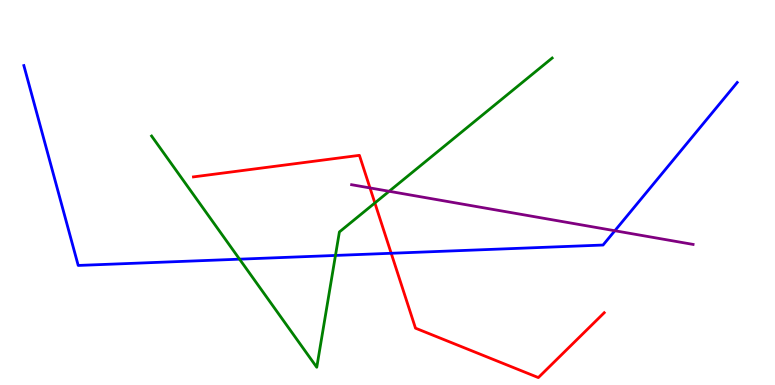[{'lines': ['blue', 'red'], 'intersections': [{'x': 5.05, 'y': 3.42}]}, {'lines': ['green', 'red'], 'intersections': [{'x': 4.84, 'y': 4.73}]}, {'lines': ['purple', 'red'], 'intersections': [{'x': 4.77, 'y': 5.12}]}, {'lines': ['blue', 'green'], 'intersections': [{'x': 3.09, 'y': 3.27}, {'x': 4.33, 'y': 3.37}]}, {'lines': ['blue', 'purple'], 'intersections': [{'x': 7.93, 'y': 4.01}]}, {'lines': ['green', 'purple'], 'intersections': [{'x': 5.02, 'y': 5.03}]}]